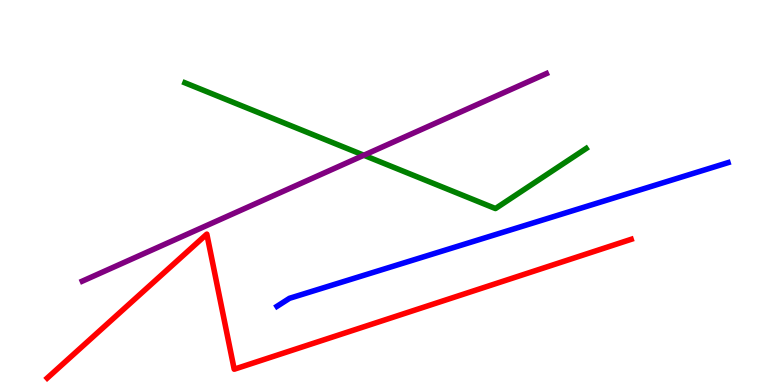[{'lines': ['blue', 'red'], 'intersections': []}, {'lines': ['green', 'red'], 'intersections': []}, {'lines': ['purple', 'red'], 'intersections': []}, {'lines': ['blue', 'green'], 'intersections': []}, {'lines': ['blue', 'purple'], 'intersections': []}, {'lines': ['green', 'purple'], 'intersections': [{'x': 4.69, 'y': 5.97}]}]